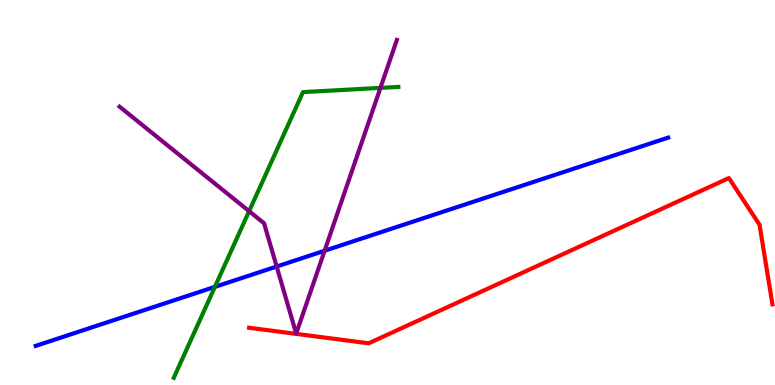[{'lines': ['blue', 'red'], 'intersections': []}, {'lines': ['green', 'red'], 'intersections': []}, {'lines': ['purple', 'red'], 'intersections': []}, {'lines': ['blue', 'green'], 'intersections': [{'x': 2.77, 'y': 2.55}]}, {'lines': ['blue', 'purple'], 'intersections': [{'x': 3.57, 'y': 3.08}, {'x': 4.19, 'y': 3.49}]}, {'lines': ['green', 'purple'], 'intersections': [{'x': 3.21, 'y': 4.51}, {'x': 4.91, 'y': 7.72}]}]